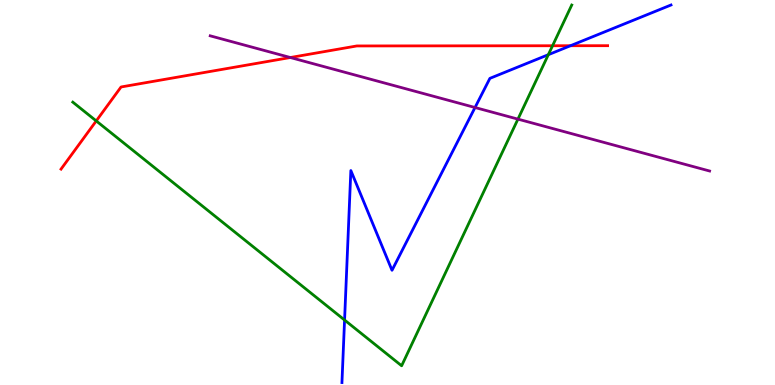[{'lines': ['blue', 'red'], 'intersections': [{'x': 7.36, 'y': 8.81}]}, {'lines': ['green', 'red'], 'intersections': [{'x': 1.24, 'y': 6.86}, {'x': 7.13, 'y': 8.81}]}, {'lines': ['purple', 'red'], 'intersections': [{'x': 3.75, 'y': 8.51}]}, {'lines': ['blue', 'green'], 'intersections': [{'x': 4.45, 'y': 1.69}, {'x': 7.08, 'y': 8.58}]}, {'lines': ['blue', 'purple'], 'intersections': [{'x': 6.13, 'y': 7.21}]}, {'lines': ['green', 'purple'], 'intersections': [{'x': 6.68, 'y': 6.91}]}]